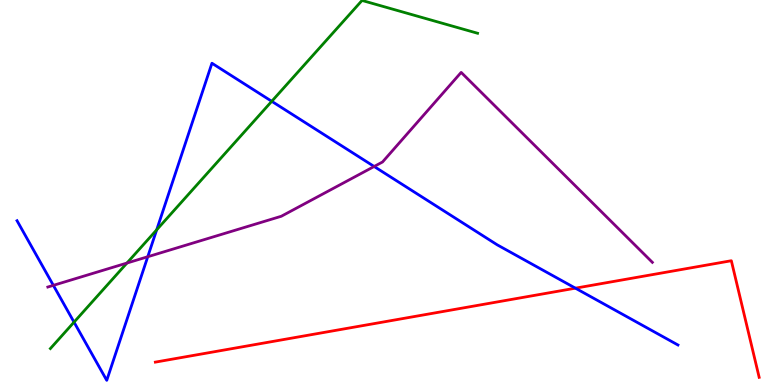[{'lines': ['blue', 'red'], 'intersections': [{'x': 7.42, 'y': 2.51}]}, {'lines': ['green', 'red'], 'intersections': []}, {'lines': ['purple', 'red'], 'intersections': []}, {'lines': ['blue', 'green'], 'intersections': [{'x': 0.955, 'y': 1.63}, {'x': 2.02, 'y': 4.03}, {'x': 3.51, 'y': 7.37}]}, {'lines': ['blue', 'purple'], 'intersections': [{'x': 0.688, 'y': 2.59}, {'x': 1.91, 'y': 3.33}, {'x': 4.83, 'y': 5.68}]}, {'lines': ['green', 'purple'], 'intersections': [{'x': 1.64, 'y': 3.17}]}]